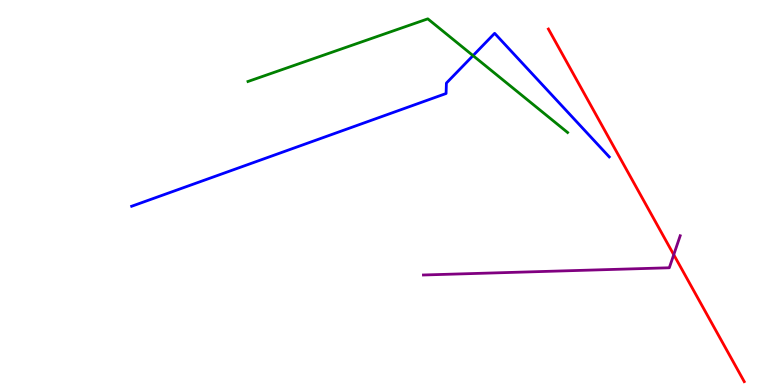[{'lines': ['blue', 'red'], 'intersections': []}, {'lines': ['green', 'red'], 'intersections': []}, {'lines': ['purple', 'red'], 'intersections': [{'x': 8.69, 'y': 3.38}]}, {'lines': ['blue', 'green'], 'intersections': [{'x': 6.1, 'y': 8.56}]}, {'lines': ['blue', 'purple'], 'intersections': []}, {'lines': ['green', 'purple'], 'intersections': []}]